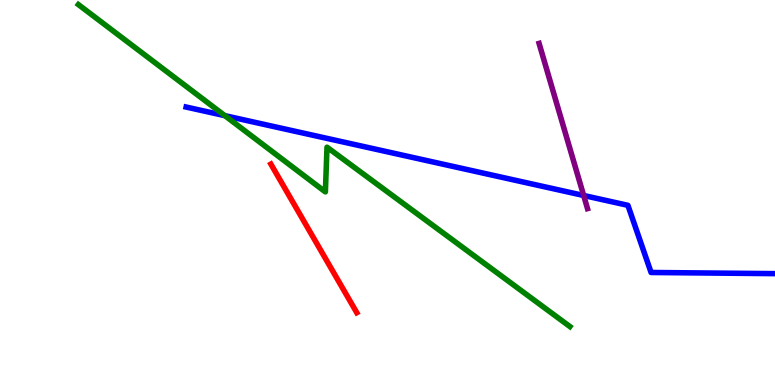[{'lines': ['blue', 'red'], 'intersections': []}, {'lines': ['green', 'red'], 'intersections': []}, {'lines': ['purple', 'red'], 'intersections': []}, {'lines': ['blue', 'green'], 'intersections': [{'x': 2.9, 'y': 7.0}]}, {'lines': ['blue', 'purple'], 'intersections': [{'x': 7.53, 'y': 4.92}]}, {'lines': ['green', 'purple'], 'intersections': []}]